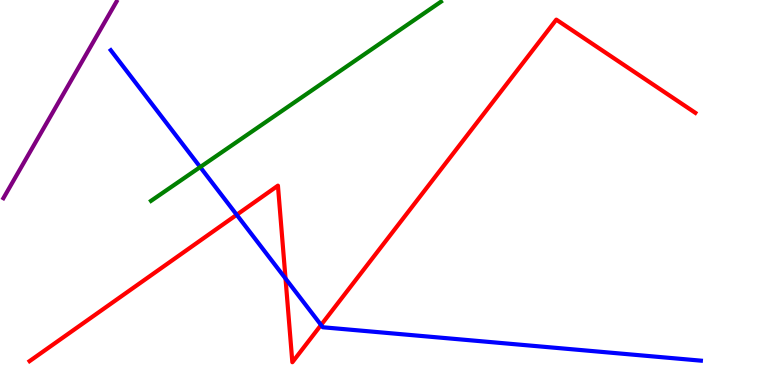[{'lines': ['blue', 'red'], 'intersections': [{'x': 3.05, 'y': 4.42}, {'x': 3.68, 'y': 2.76}, {'x': 4.14, 'y': 1.56}]}, {'lines': ['green', 'red'], 'intersections': []}, {'lines': ['purple', 'red'], 'intersections': []}, {'lines': ['blue', 'green'], 'intersections': [{'x': 2.58, 'y': 5.66}]}, {'lines': ['blue', 'purple'], 'intersections': []}, {'lines': ['green', 'purple'], 'intersections': []}]